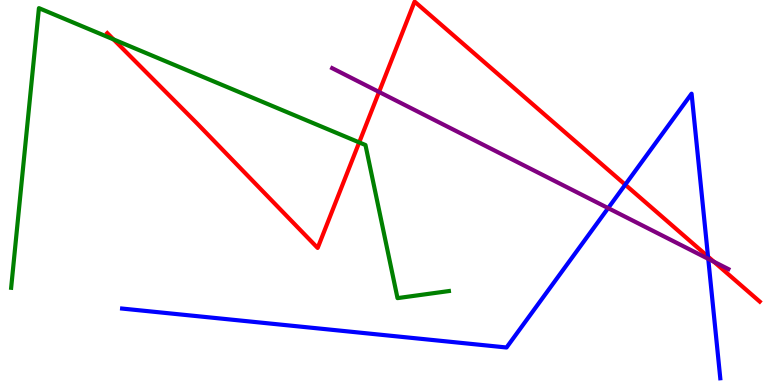[{'lines': ['blue', 'red'], 'intersections': [{'x': 8.07, 'y': 5.2}, {'x': 9.14, 'y': 3.33}]}, {'lines': ['green', 'red'], 'intersections': [{'x': 1.47, 'y': 8.98}, {'x': 4.63, 'y': 6.3}]}, {'lines': ['purple', 'red'], 'intersections': [{'x': 4.89, 'y': 7.61}, {'x': 9.21, 'y': 3.2}]}, {'lines': ['blue', 'green'], 'intersections': []}, {'lines': ['blue', 'purple'], 'intersections': [{'x': 7.85, 'y': 4.59}, {'x': 9.14, 'y': 3.28}]}, {'lines': ['green', 'purple'], 'intersections': []}]